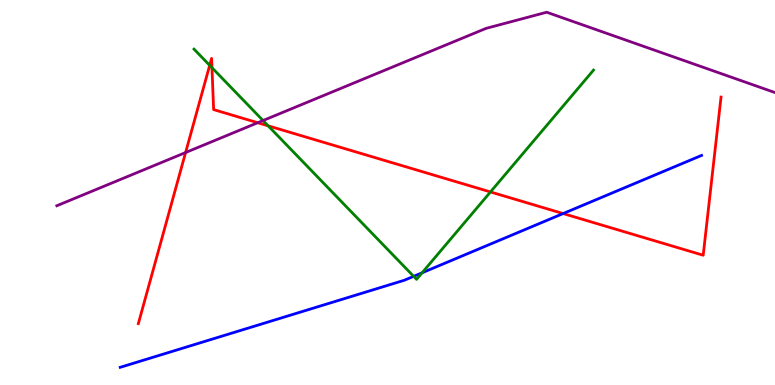[{'lines': ['blue', 'red'], 'intersections': [{'x': 7.27, 'y': 4.45}]}, {'lines': ['green', 'red'], 'intersections': [{'x': 2.71, 'y': 8.3}, {'x': 2.74, 'y': 8.24}, {'x': 3.46, 'y': 6.73}, {'x': 6.33, 'y': 5.01}]}, {'lines': ['purple', 'red'], 'intersections': [{'x': 2.39, 'y': 6.04}, {'x': 3.33, 'y': 6.81}]}, {'lines': ['blue', 'green'], 'intersections': [{'x': 5.34, 'y': 2.82}, {'x': 5.45, 'y': 2.91}]}, {'lines': ['blue', 'purple'], 'intersections': []}, {'lines': ['green', 'purple'], 'intersections': [{'x': 3.39, 'y': 6.87}]}]